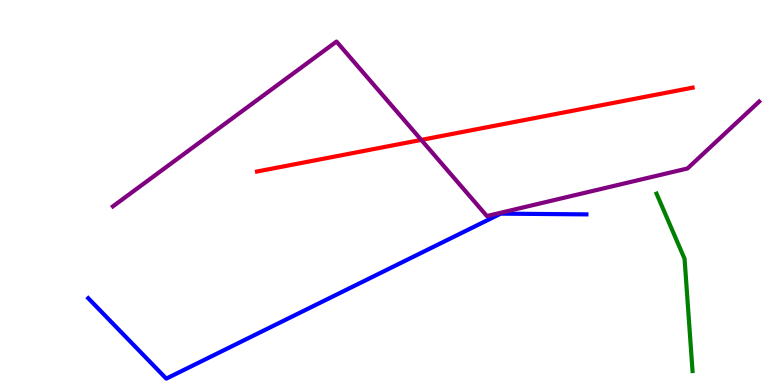[{'lines': ['blue', 'red'], 'intersections': []}, {'lines': ['green', 'red'], 'intersections': []}, {'lines': ['purple', 'red'], 'intersections': [{'x': 5.44, 'y': 6.37}]}, {'lines': ['blue', 'green'], 'intersections': []}, {'lines': ['blue', 'purple'], 'intersections': []}, {'lines': ['green', 'purple'], 'intersections': []}]